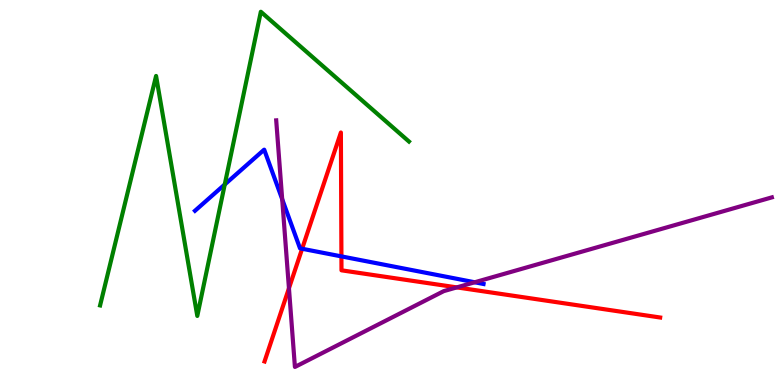[{'lines': ['blue', 'red'], 'intersections': [{'x': 3.9, 'y': 3.54}, {'x': 4.41, 'y': 3.34}]}, {'lines': ['green', 'red'], 'intersections': []}, {'lines': ['purple', 'red'], 'intersections': [{'x': 3.73, 'y': 2.51}, {'x': 5.89, 'y': 2.54}]}, {'lines': ['blue', 'green'], 'intersections': [{'x': 2.9, 'y': 5.21}]}, {'lines': ['blue', 'purple'], 'intersections': [{'x': 3.64, 'y': 4.83}, {'x': 6.13, 'y': 2.67}]}, {'lines': ['green', 'purple'], 'intersections': []}]